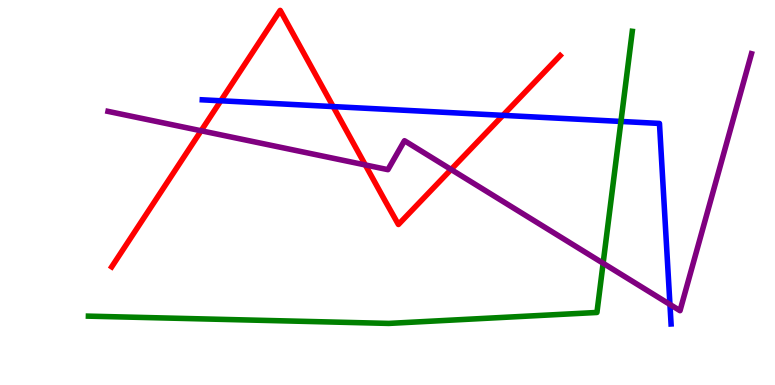[{'lines': ['blue', 'red'], 'intersections': [{'x': 2.85, 'y': 7.38}, {'x': 4.3, 'y': 7.23}, {'x': 6.49, 'y': 7.0}]}, {'lines': ['green', 'red'], 'intersections': []}, {'lines': ['purple', 'red'], 'intersections': [{'x': 2.59, 'y': 6.6}, {'x': 4.71, 'y': 5.72}, {'x': 5.82, 'y': 5.6}]}, {'lines': ['blue', 'green'], 'intersections': [{'x': 8.01, 'y': 6.85}]}, {'lines': ['blue', 'purple'], 'intersections': [{'x': 8.64, 'y': 2.09}]}, {'lines': ['green', 'purple'], 'intersections': [{'x': 7.78, 'y': 3.16}]}]